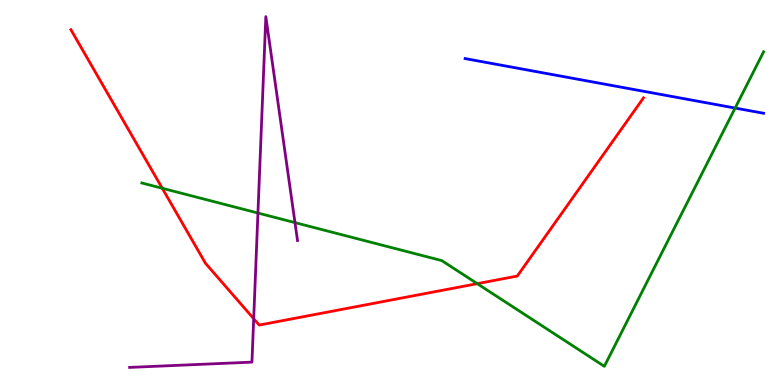[{'lines': ['blue', 'red'], 'intersections': []}, {'lines': ['green', 'red'], 'intersections': [{'x': 2.09, 'y': 5.11}, {'x': 6.16, 'y': 2.63}]}, {'lines': ['purple', 'red'], 'intersections': [{'x': 3.27, 'y': 1.72}]}, {'lines': ['blue', 'green'], 'intersections': [{'x': 9.49, 'y': 7.19}]}, {'lines': ['blue', 'purple'], 'intersections': []}, {'lines': ['green', 'purple'], 'intersections': [{'x': 3.33, 'y': 4.47}, {'x': 3.81, 'y': 4.22}]}]